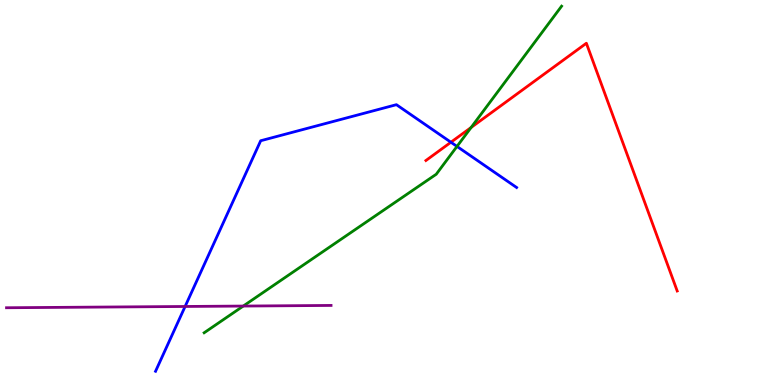[{'lines': ['blue', 'red'], 'intersections': [{'x': 5.82, 'y': 6.31}]}, {'lines': ['green', 'red'], 'intersections': [{'x': 6.08, 'y': 6.69}]}, {'lines': ['purple', 'red'], 'intersections': []}, {'lines': ['blue', 'green'], 'intersections': [{'x': 5.9, 'y': 6.2}]}, {'lines': ['blue', 'purple'], 'intersections': [{'x': 2.39, 'y': 2.04}]}, {'lines': ['green', 'purple'], 'intersections': [{'x': 3.14, 'y': 2.05}]}]